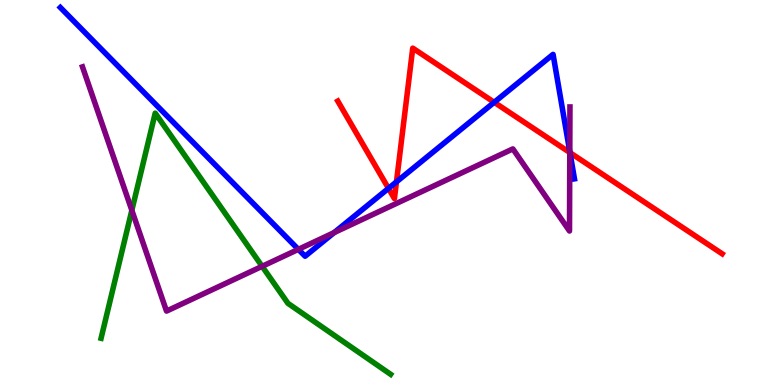[{'lines': ['blue', 'red'], 'intersections': [{'x': 5.01, 'y': 5.11}, {'x': 5.12, 'y': 5.28}, {'x': 6.38, 'y': 7.34}, {'x': 7.35, 'y': 6.04}]}, {'lines': ['green', 'red'], 'intersections': []}, {'lines': ['purple', 'red'], 'intersections': [{'x': 7.35, 'y': 6.04}]}, {'lines': ['blue', 'green'], 'intersections': []}, {'lines': ['blue', 'purple'], 'intersections': [{'x': 3.85, 'y': 3.52}, {'x': 4.31, 'y': 3.96}, {'x': 7.35, 'y': 6.06}]}, {'lines': ['green', 'purple'], 'intersections': [{'x': 1.7, 'y': 4.54}, {'x': 3.38, 'y': 3.08}]}]